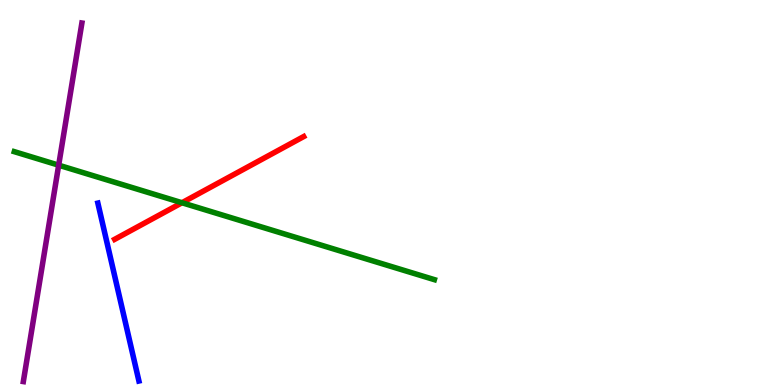[{'lines': ['blue', 'red'], 'intersections': []}, {'lines': ['green', 'red'], 'intersections': [{'x': 2.35, 'y': 4.73}]}, {'lines': ['purple', 'red'], 'intersections': []}, {'lines': ['blue', 'green'], 'intersections': []}, {'lines': ['blue', 'purple'], 'intersections': []}, {'lines': ['green', 'purple'], 'intersections': [{'x': 0.757, 'y': 5.71}]}]